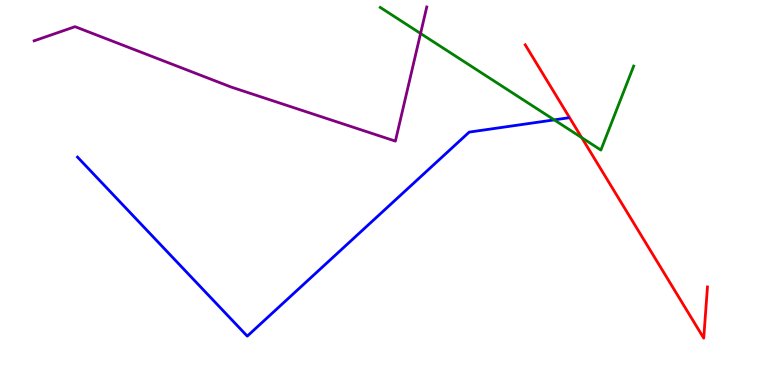[{'lines': ['blue', 'red'], 'intersections': []}, {'lines': ['green', 'red'], 'intersections': [{'x': 7.51, 'y': 6.42}]}, {'lines': ['purple', 'red'], 'intersections': []}, {'lines': ['blue', 'green'], 'intersections': [{'x': 7.15, 'y': 6.89}]}, {'lines': ['blue', 'purple'], 'intersections': []}, {'lines': ['green', 'purple'], 'intersections': [{'x': 5.43, 'y': 9.13}]}]